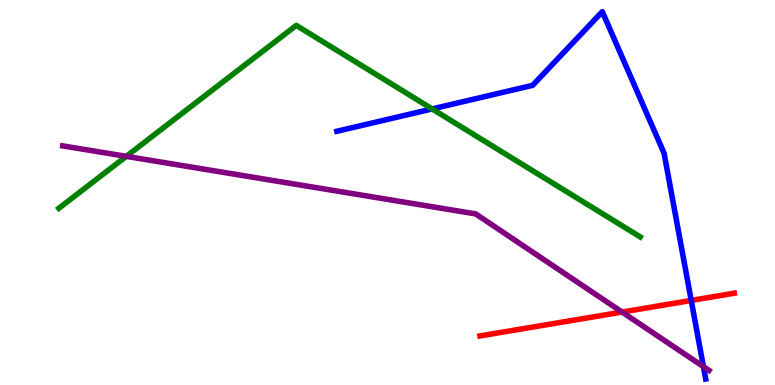[{'lines': ['blue', 'red'], 'intersections': [{'x': 8.92, 'y': 2.2}]}, {'lines': ['green', 'red'], 'intersections': []}, {'lines': ['purple', 'red'], 'intersections': [{'x': 8.03, 'y': 1.89}]}, {'lines': ['blue', 'green'], 'intersections': [{'x': 5.58, 'y': 7.17}]}, {'lines': ['blue', 'purple'], 'intersections': [{'x': 9.08, 'y': 0.477}]}, {'lines': ['green', 'purple'], 'intersections': [{'x': 1.63, 'y': 5.94}]}]